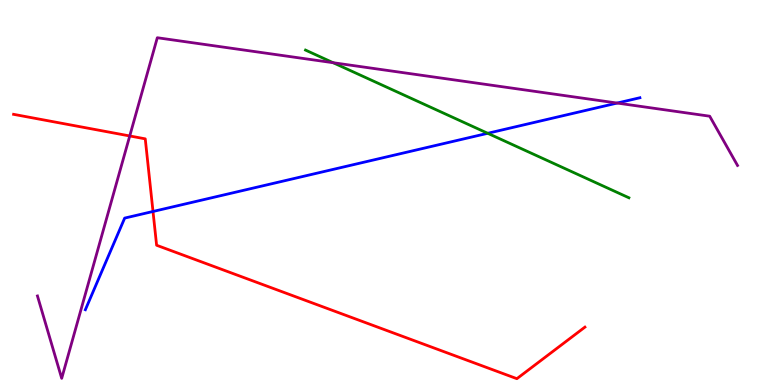[{'lines': ['blue', 'red'], 'intersections': [{'x': 1.97, 'y': 4.51}]}, {'lines': ['green', 'red'], 'intersections': []}, {'lines': ['purple', 'red'], 'intersections': [{'x': 1.67, 'y': 6.47}]}, {'lines': ['blue', 'green'], 'intersections': [{'x': 6.29, 'y': 6.54}]}, {'lines': ['blue', 'purple'], 'intersections': [{'x': 7.96, 'y': 7.32}]}, {'lines': ['green', 'purple'], 'intersections': [{'x': 4.3, 'y': 8.37}]}]